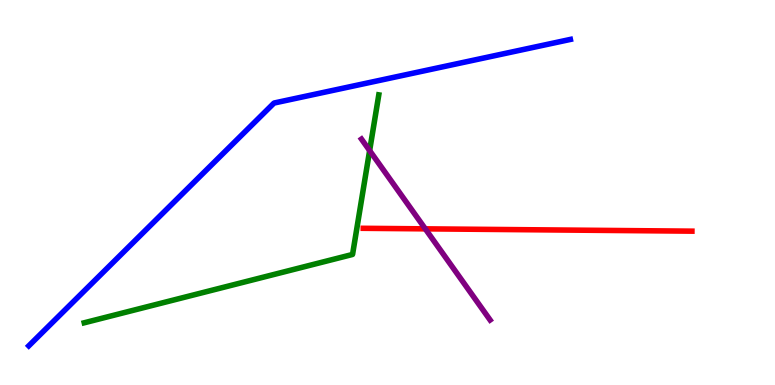[{'lines': ['blue', 'red'], 'intersections': []}, {'lines': ['green', 'red'], 'intersections': []}, {'lines': ['purple', 'red'], 'intersections': [{'x': 5.49, 'y': 4.06}]}, {'lines': ['blue', 'green'], 'intersections': []}, {'lines': ['blue', 'purple'], 'intersections': []}, {'lines': ['green', 'purple'], 'intersections': [{'x': 4.77, 'y': 6.09}]}]